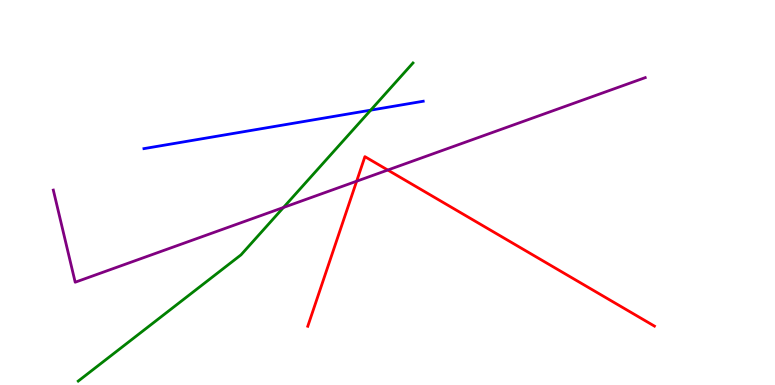[{'lines': ['blue', 'red'], 'intersections': []}, {'lines': ['green', 'red'], 'intersections': []}, {'lines': ['purple', 'red'], 'intersections': [{'x': 4.6, 'y': 5.29}, {'x': 5.0, 'y': 5.58}]}, {'lines': ['blue', 'green'], 'intersections': [{'x': 4.78, 'y': 7.14}]}, {'lines': ['blue', 'purple'], 'intersections': []}, {'lines': ['green', 'purple'], 'intersections': [{'x': 3.66, 'y': 4.61}]}]